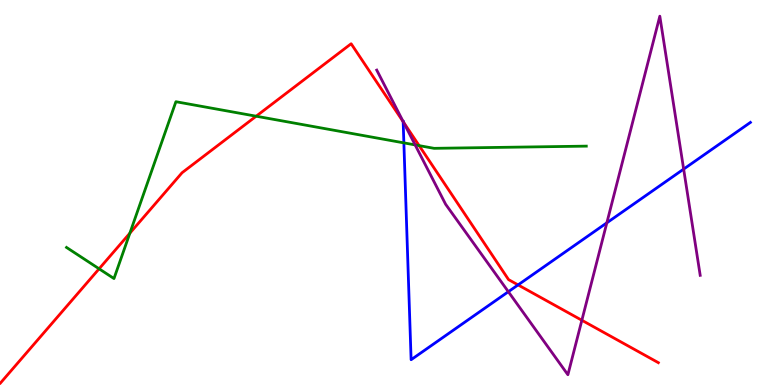[{'lines': ['blue', 'red'], 'intersections': [{'x': 5.2, 'y': 6.84}, {'x': 6.68, 'y': 2.6}]}, {'lines': ['green', 'red'], 'intersections': [{'x': 1.28, 'y': 3.02}, {'x': 1.68, 'y': 3.94}, {'x': 3.31, 'y': 6.98}, {'x': 5.41, 'y': 6.22}]}, {'lines': ['purple', 'red'], 'intersections': [{'x': 5.21, 'y': 6.83}, {'x': 7.51, 'y': 1.68}]}, {'lines': ['blue', 'green'], 'intersections': [{'x': 5.21, 'y': 6.29}]}, {'lines': ['blue', 'purple'], 'intersections': [{'x': 5.2, 'y': 6.84}, {'x': 6.56, 'y': 2.42}, {'x': 7.83, 'y': 4.21}, {'x': 8.82, 'y': 5.61}]}, {'lines': ['green', 'purple'], 'intersections': [{'x': 5.36, 'y': 6.24}]}]